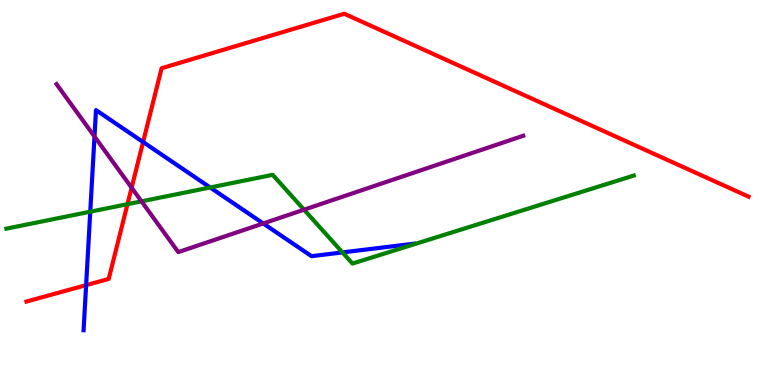[{'lines': ['blue', 'red'], 'intersections': [{'x': 1.11, 'y': 2.59}, {'x': 1.85, 'y': 6.31}]}, {'lines': ['green', 'red'], 'intersections': [{'x': 1.64, 'y': 4.7}]}, {'lines': ['purple', 'red'], 'intersections': [{'x': 1.7, 'y': 5.12}]}, {'lines': ['blue', 'green'], 'intersections': [{'x': 1.16, 'y': 4.5}, {'x': 2.71, 'y': 5.13}, {'x': 4.42, 'y': 3.44}]}, {'lines': ['blue', 'purple'], 'intersections': [{'x': 1.22, 'y': 6.45}, {'x': 3.4, 'y': 4.2}]}, {'lines': ['green', 'purple'], 'intersections': [{'x': 1.83, 'y': 4.77}, {'x': 3.92, 'y': 4.55}]}]